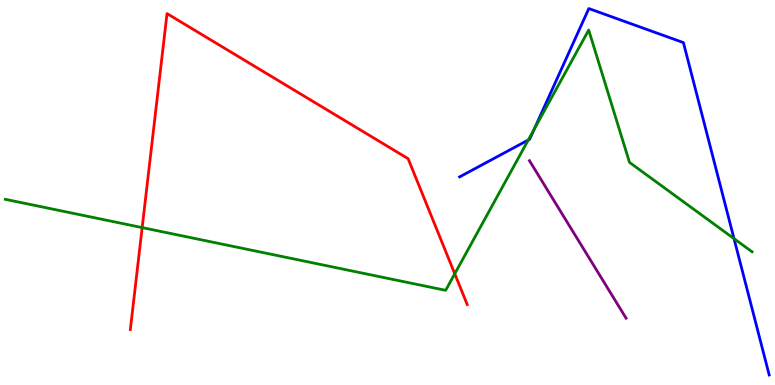[{'lines': ['blue', 'red'], 'intersections': []}, {'lines': ['green', 'red'], 'intersections': [{'x': 1.83, 'y': 4.09}, {'x': 5.87, 'y': 2.89}]}, {'lines': ['purple', 'red'], 'intersections': []}, {'lines': ['blue', 'green'], 'intersections': [{'x': 6.82, 'y': 6.36}, {'x': 6.89, 'y': 6.64}, {'x': 9.47, 'y': 3.8}]}, {'lines': ['blue', 'purple'], 'intersections': []}, {'lines': ['green', 'purple'], 'intersections': []}]